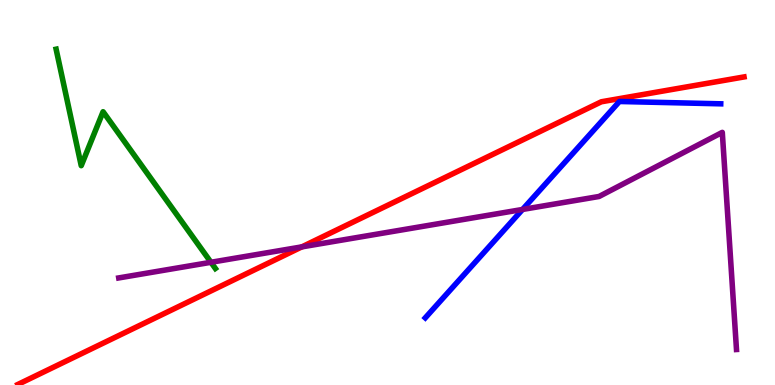[{'lines': ['blue', 'red'], 'intersections': []}, {'lines': ['green', 'red'], 'intersections': []}, {'lines': ['purple', 'red'], 'intersections': [{'x': 3.89, 'y': 3.59}]}, {'lines': ['blue', 'green'], 'intersections': []}, {'lines': ['blue', 'purple'], 'intersections': [{'x': 6.74, 'y': 4.56}]}, {'lines': ['green', 'purple'], 'intersections': [{'x': 2.72, 'y': 3.19}]}]